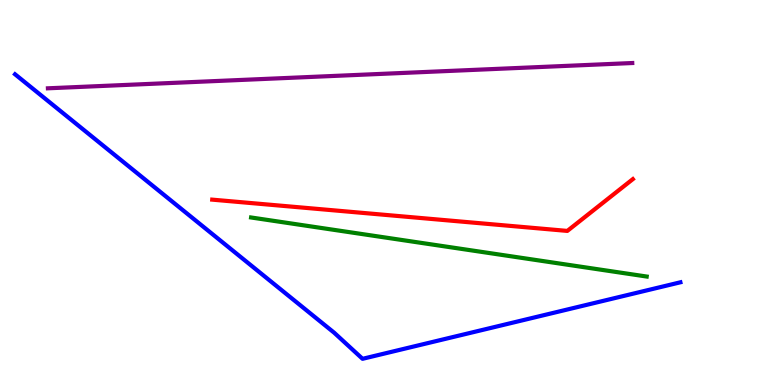[{'lines': ['blue', 'red'], 'intersections': []}, {'lines': ['green', 'red'], 'intersections': []}, {'lines': ['purple', 'red'], 'intersections': []}, {'lines': ['blue', 'green'], 'intersections': []}, {'lines': ['blue', 'purple'], 'intersections': []}, {'lines': ['green', 'purple'], 'intersections': []}]